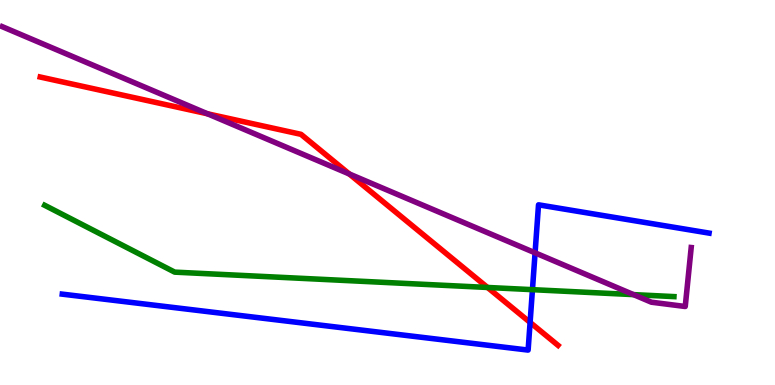[{'lines': ['blue', 'red'], 'intersections': [{'x': 6.84, 'y': 1.63}]}, {'lines': ['green', 'red'], 'intersections': [{'x': 6.29, 'y': 2.53}]}, {'lines': ['purple', 'red'], 'intersections': [{'x': 2.68, 'y': 7.04}, {'x': 4.51, 'y': 5.48}]}, {'lines': ['blue', 'green'], 'intersections': [{'x': 6.87, 'y': 2.48}]}, {'lines': ['blue', 'purple'], 'intersections': [{'x': 6.9, 'y': 3.43}]}, {'lines': ['green', 'purple'], 'intersections': [{'x': 8.17, 'y': 2.35}]}]